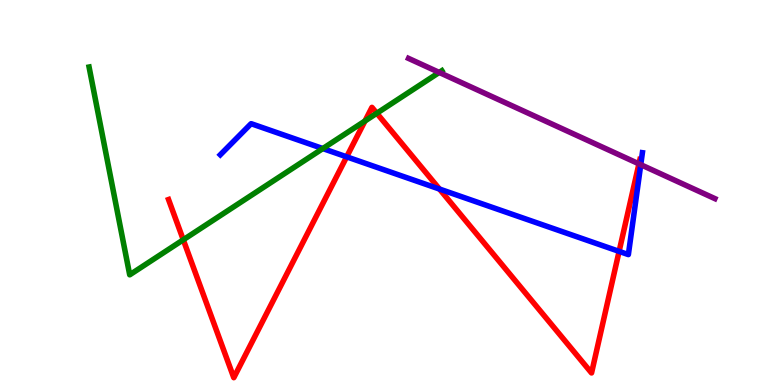[{'lines': ['blue', 'red'], 'intersections': [{'x': 4.47, 'y': 5.93}, {'x': 5.67, 'y': 5.09}, {'x': 7.99, 'y': 3.47}]}, {'lines': ['green', 'red'], 'intersections': [{'x': 2.36, 'y': 3.77}, {'x': 4.71, 'y': 6.86}, {'x': 4.86, 'y': 7.06}]}, {'lines': ['purple', 'red'], 'intersections': [{'x': 8.24, 'y': 5.74}]}, {'lines': ['blue', 'green'], 'intersections': [{'x': 4.17, 'y': 6.14}]}, {'lines': ['blue', 'purple'], 'intersections': [{'x': 8.27, 'y': 5.72}]}, {'lines': ['green', 'purple'], 'intersections': [{'x': 5.67, 'y': 8.12}]}]